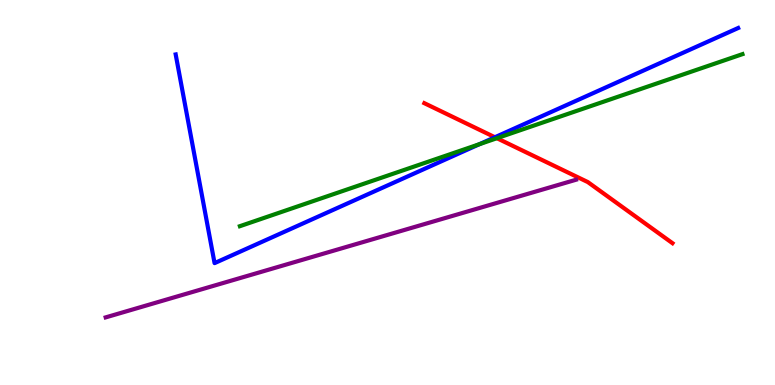[{'lines': ['blue', 'red'], 'intersections': [{'x': 6.39, 'y': 6.44}]}, {'lines': ['green', 'red'], 'intersections': [{'x': 6.41, 'y': 6.41}]}, {'lines': ['purple', 'red'], 'intersections': []}, {'lines': ['blue', 'green'], 'intersections': [{'x': 6.19, 'y': 6.26}]}, {'lines': ['blue', 'purple'], 'intersections': []}, {'lines': ['green', 'purple'], 'intersections': []}]